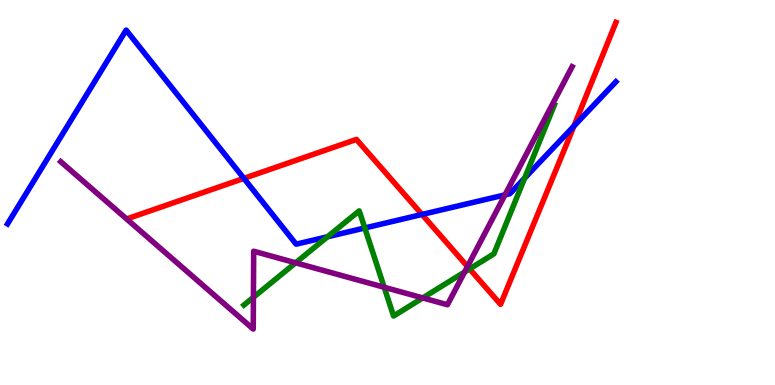[{'lines': ['blue', 'red'], 'intersections': [{'x': 3.15, 'y': 5.37}, {'x': 5.45, 'y': 4.43}, {'x': 7.41, 'y': 6.72}]}, {'lines': ['green', 'red'], 'intersections': [{'x': 6.06, 'y': 3.02}]}, {'lines': ['purple', 'red'], 'intersections': [{'x': 6.03, 'y': 3.08}]}, {'lines': ['blue', 'green'], 'intersections': [{'x': 4.23, 'y': 3.85}, {'x': 4.71, 'y': 4.08}, {'x': 6.77, 'y': 5.37}]}, {'lines': ['blue', 'purple'], 'intersections': [{'x': 6.52, 'y': 4.94}]}, {'lines': ['green', 'purple'], 'intersections': [{'x': 3.27, 'y': 2.28}, {'x': 3.81, 'y': 3.17}, {'x': 4.96, 'y': 2.54}, {'x': 5.45, 'y': 2.26}, {'x': 5.99, 'y': 2.93}]}]